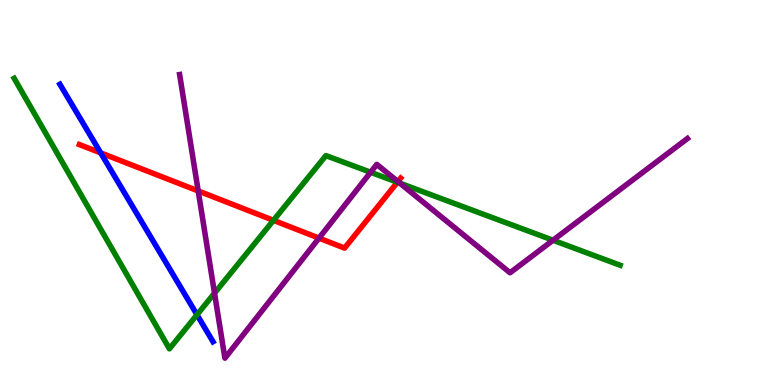[{'lines': ['blue', 'red'], 'intersections': [{'x': 1.3, 'y': 6.03}]}, {'lines': ['green', 'red'], 'intersections': [{'x': 3.53, 'y': 4.28}, {'x': 5.13, 'y': 5.27}]}, {'lines': ['purple', 'red'], 'intersections': [{'x': 2.56, 'y': 5.04}, {'x': 4.12, 'y': 3.82}, {'x': 5.13, 'y': 5.28}]}, {'lines': ['blue', 'green'], 'intersections': [{'x': 2.54, 'y': 1.82}]}, {'lines': ['blue', 'purple'], 'intersections': []}, {'lines': ['green', 'purple'], 'intersections': [{'x': 2.77, 'y': 2.39}, {'x': 4.78, 'y': 5.53}, {'x': 5.16, 'y': 5.24}, {'x': 7.14, 'y': 3.76}]}]